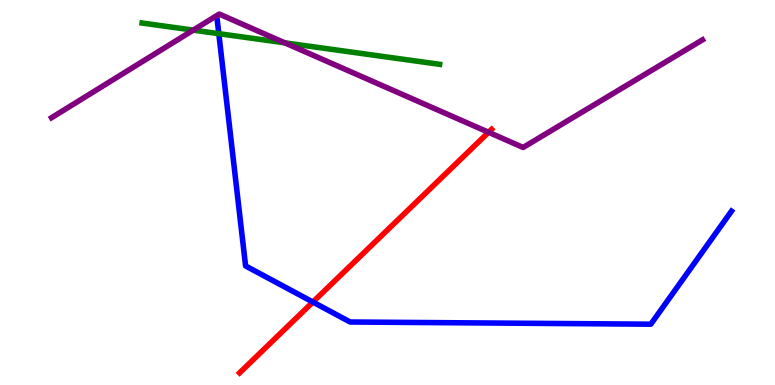[{'lines': ['blue', 'red'], 'intersections': [{'x': 4.04, 'y': 2.15}]}, {'lines': ['green', 'red'], 'intersections': []}, {'lines': ['purple', 'red'], 'intersections': [{'x': 6.3, 'y': 6.56}]}, {'lines': ['blue', 'green'], 'intersections': [{'x': 2.82, 'y': 9.13}]}, {'lines': ['blue', 'purple'], 'intersections': []}, {'lines': ['green', 'purple'], 'intersections': [{'x': 2.49, 'y': 9.22}, {'x': 3.67, 'y': 8.89}]}]